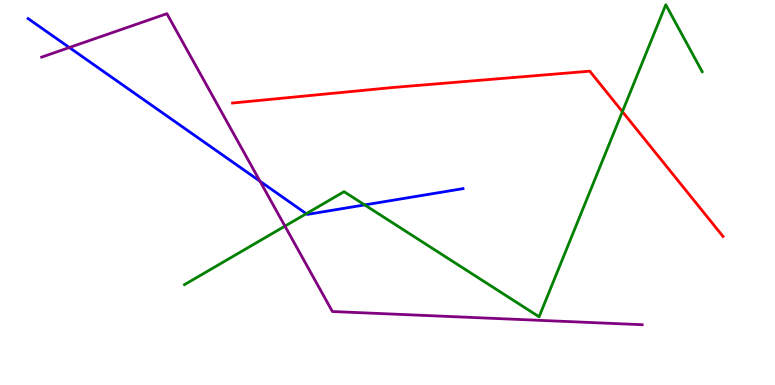[{'lines': ['blue', 'red'], 'intersections': []}, {'lines': ['green', 'red'], 'intersections': [{'x': 8.03, 'y': 7.1}]}, {'lines': ['purple', 'red'], 'intersections': []}, {'lines': ['blue', 'green'], 'intersections': [{'x': 3.95, 'y': 4.45}, {'x': 4.71, 'y': 4.68}]}, {'lines': ['blue', 'purple'], 'intersections': [{'x': 0.895, 'y': 8.77}, {'x': 3.36, 'y': 5.29}]}, {'lines': ['green', 'purple'], 'intersections': [{'x': 3.68, 'y': 4.13}]}]